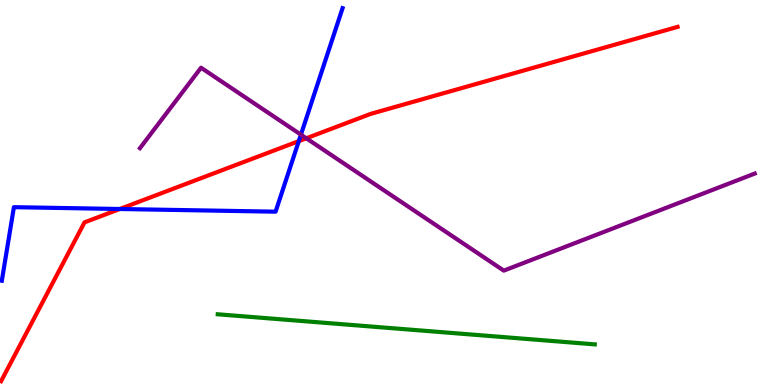[{'lines': ['blue', 'red'], 'intersections': [{'x': 1.55, 'y': 4.57}, {'x': 3.86, 'y': 6.33}]}, {'lines': ['green', 'red'], 'intersections': []}, {'lines': ['purple', 'red'], 'intersections': [{'x': 3.95, 'y': 6.41}]}, {'lines': ['blue', 'green'], 'intersections': []}, {'lines': ['blue', 'purple'], 'intersections': [{'x': 3.88, 'y': 6.5}]}, {'lines': ['green', 'purple'], 'intersections': []}]